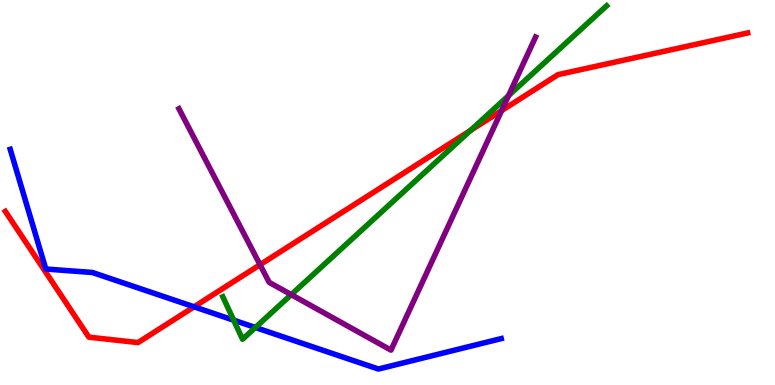[{'lines': ['blue', 'red'], 'intersections': [{'x': 2.5, 'y': 2.03}]}, {'lines': ['green', 'red'], 'intersections': [{'x': 6.07, 'y': 6.61}]}, {'lines': ['purple', 'red'], 'intersections': [{'x': 3.36, 'y': 3.12}, {'x': 6.47, 'y': 7.13}]}, {'lines': ['blue', 'green'], 'intersections': [{'x': 3.02, 'y': 1.68}, {'x': 3.3, 'y': 1.49}]}, {'lines': ['blue', 'purple'], 'intersections': []}, {'lines': ['green', 'purple'], 'intersections': [{'x': 3.76, 'y': 2.35}, {'x': 6.56, 'y': 7.52}]}]